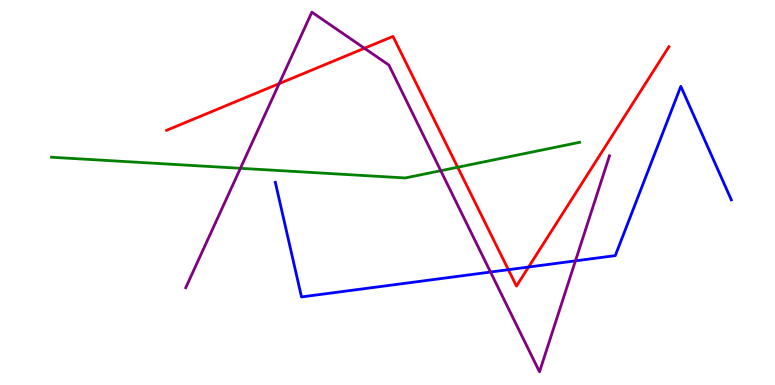[{'lines': ['blue', 'red'], 'intersections': [{'x': 6.56, 'y': 2.99}, {'x': 6.82, 'y': 3.06}]}, {'lines': ['green', 'red'], 'intersections': [{'x': 5.91, 'y': 5.66}]}, {'lines': ['purple', 'red'], 'intersections': [{'x': 3.6, 'y': 7.83}, {'x': 4.7, 'y': 8.75}]}, {'lines': ['blue', 'green'], 'intersections': []}, {'lines': ['blue', 'purple'], 'intersections': [{'x': 6.33, 'y': 2.93}, {'x': 7.43, 'y': 3.22}]}, {'lines': ['green', 'purple'], 'intersections': [{'x': 3.1, 'y': 5.63}, {'x': 5.69, 'y': 5.57}]}]